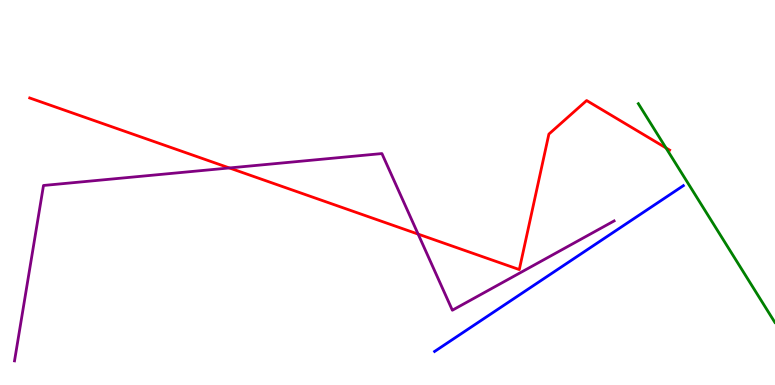[{'lines': ['blue', 'red'], 'intersections': []}, {'lines': ['green', 'red'], 'intersections': [{'x': 8.59, 'y': 6.16}]}, {'lines': ['purple', 'red'], 'intersections': [{'x': 2.96, 'y': 5.64}, {'x': 5.4, 'y': 3.92}]}, {'lines': ['blue', 'green'], 'intersections': []}, {'lines': ['blue', 'purple'], 'intersections': []}, {'lines': ['green', 'purple'], 'intersections': []}]